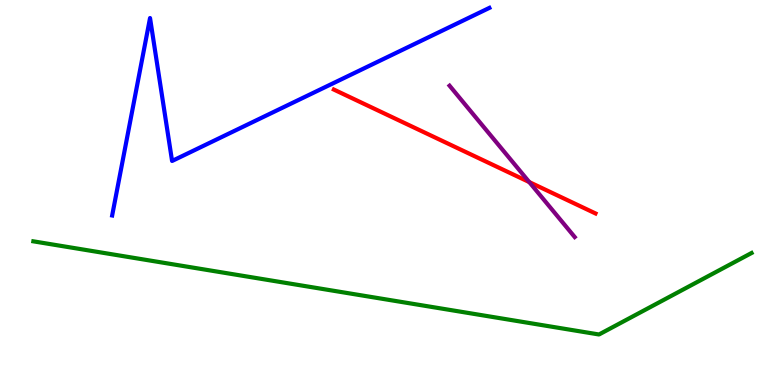[{'lines': ['blue', 'red'], 'intersections': []}, {'lines': ['green', 'red'], 'intersections': []}, {'lines': ['purple', 'red'], 'intersections': [{'x': 6.83, 'y': 5.27}]}, {'lines': ['blue', 'green'], 'intersections': []}, {'lines': ['blue', 'purple'], 'intersections': []}, {'lines': ['green', 'purple'], 'intersections': []}]